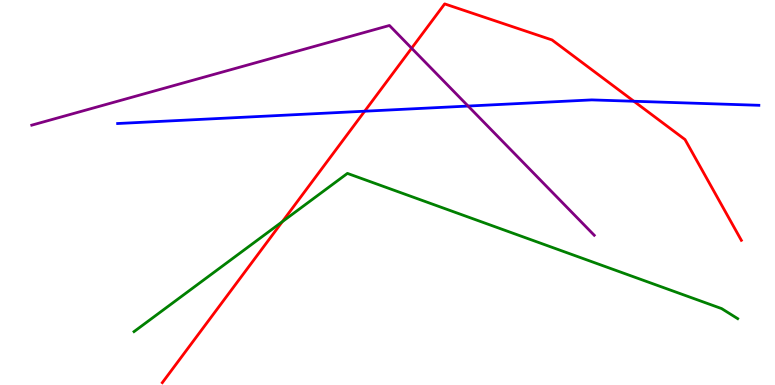[{'lines': ['blue', 'red'], 'intersections': [{'x': 4.71, 'y': 7.11}, {'x': 8.18, 'y': 7.37}]}, {'lines': ['green', 'red'], 'intersections': [{'x': 3.64, 'y': 4.24}]}, {'lines': ['purple', 'red'], 'intersections': [{'x': 5.31, 'y': 8.75}]}, {'lines': ['blue', 'green'], 'intersections': []}, {'lines': ['blue', 'purple'], 'intersections': [{'x': 6.04, 'y': 7.25}]}, {'lines': ['green', 'purple'], 'intersections': []}]